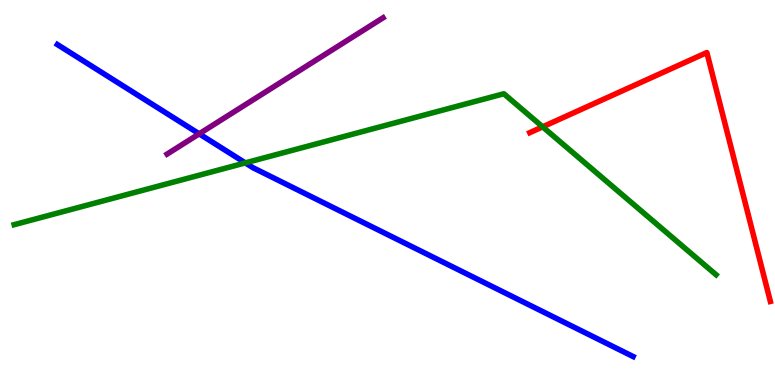[{'lines': ['blue', 'red'], 'intersections': []}, {'lines': ['green', 'red'], 'intersections': [{'x': 7.0, 'y': 6.71}]}, {'lines': ['purple', 'red'], 'intersections': []}, {'lines': ['blue', 'green'], 'intersections': [{'x': 3.17, 'y': 5.77}]}, {'lines': ['blue', 'purple'], 'intersections': [{'x': 2.57, 'y': 6.52}]}, {'lines': ['green', 'purple'], 'intersections': []}]